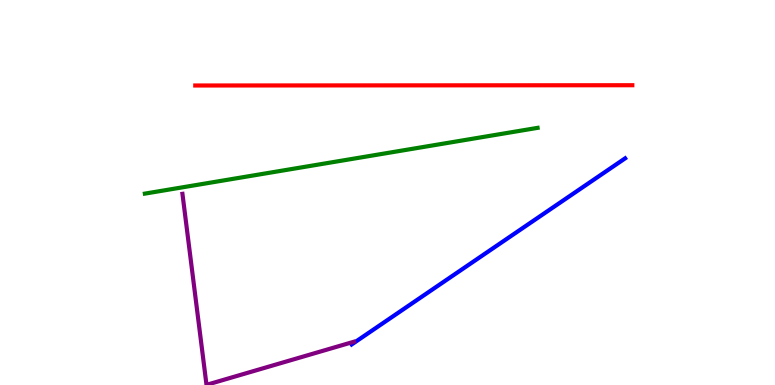[{'lines': ['blue', 'red'], 'intersections': []}, {'lines': ['green', 'red'], 'intersections': []}, {'lines': ['purple', 'red'], 'intersections': []}, {'lines': ['blue', 'green'], 'intersections': []}, {'lines': ['blue', 'purple'], 'intersections': []}, {'lines': ['green', 'purple'], 'intersections': []}]